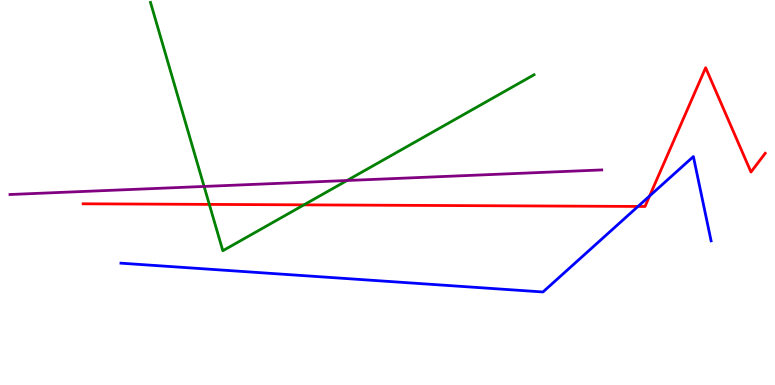[{'lines': ['blue', 'red'], 'intersections': [{'x': 8.23, 'y': 4.64}, {'x': 8.38, 'y': 4.91}]}, {'lines': ['green', 'red'], 'intersections': [{'x': 2.7, 'y': 4.69}, {'x': 3.92, 'y': 4.68}]}, {'lines': ['purple', 'red'], 'intersections': []}, {'lines': ['blue', 'green'], 'intersections': []}, {'lines': ['blue', 'purple'], 'intersections': []}, {'lines': ['green', 'purple'], 'intersections': [{'x': 2.63, 'y': 5.16}, {'x': 4.48, 'y': 5.31}]}]